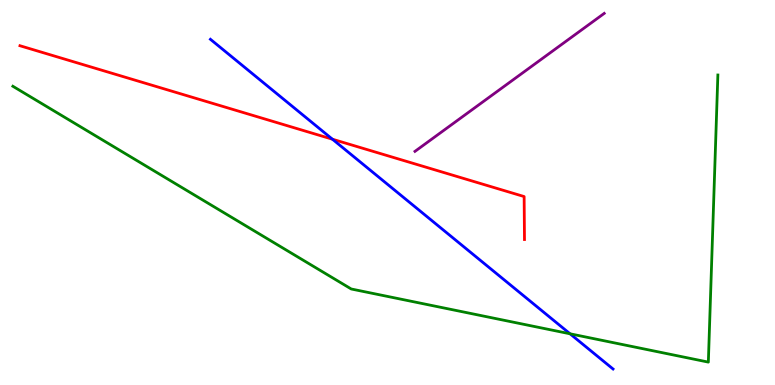[{'lines': ['blue', 'red'], 'intersections': [{'x': 4.29, 'y': 6.38}]}, {'lines': ['green', 'red'], 'intersections': []}, {'lines': ['purple', 'red'], 'intersections': []}, {'lines': ['blue', 'green'], 'intersections': [{'x': 7.36, 'y': 1.33}]}, {'lines': ['blue', 'purple'], 'intersections': []}, {'lines': ['green', 'purple'], 'intersections': []}]